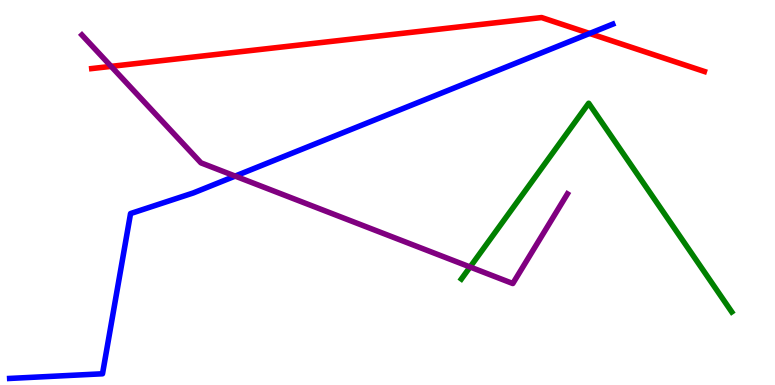[{'lines': ['blue', 'red'], 'intersections': [{'x': 7.61, 'y': 9.13}]}, {'lines': ['green', 'red'], 'intersections': []}, {'lines': ['purple', 'red'], 'intersections': [{'x': 1.43, 'y': 8.28}]}, {'lines': ['blue', 'green'], 'intersections': []}, {'lines': ['blue', 'purple'], 'intersections': [{'x': 3.03, 'y': 5.43}]}, {'lines': ['green', 'purple'], 'intersections': [{'x': 6.07, 'y': 3.07}]}]